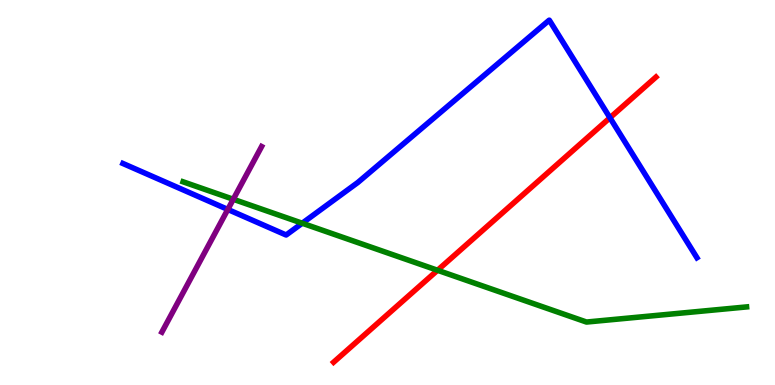[{'lines': ['blue', 'red'], 'intersections': [{'x': 7.87, 'y': 6.94}]}, {'lines': ['green', 'red'], 'intersections': [{'x': 5.65, 'y': 2.98}]}, {'lines': ['purple', 'red'], 'intersections': []}, {'lines': ['blue', 'green'], 'intersections': [{'x': 3.9, 'y': 4.2}]}, {'lines': ['blue', 'purple'], 'intersections': [{'x': 2.94, 'y': 4.56}]}, {'lines': ['green', 'purple'], 'intersections': [{'x': 3.01, 'y': 4.82}]}]